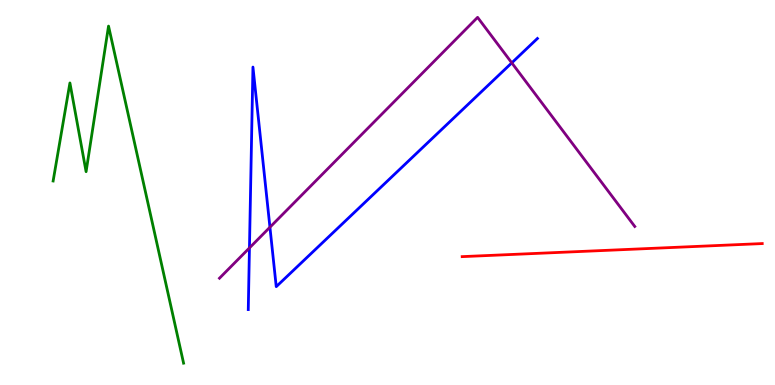[{'lines': ['blue', 'red'], 'intersections': []}, {'lines': ['green', 'red'], 'intersections': []}, {'lines': ['purple', 'red'], 'intersections': []}, {'lines': ['blue', 'green'], 'intersections': []}, {'lines': ['blue', 'purple'], 'intersections': [{'x': 3.22, 'y': 3.56}, {'x': 3.48, 'y': 4.1}, {'x': 6.6, 'y': 8.37}]}, {'lines': ['green', 'purple'], 'intersections': []}]